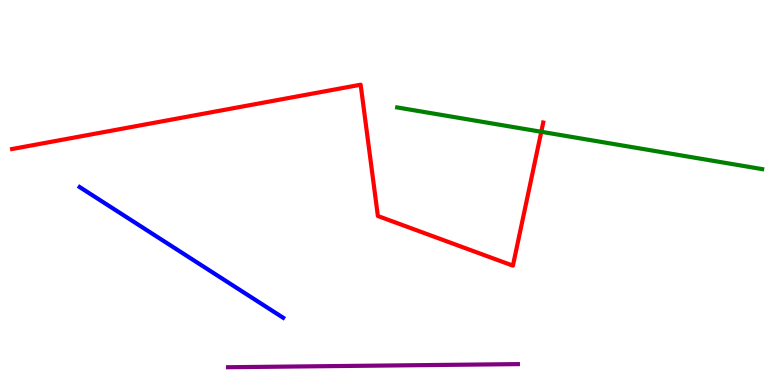[{'lines': ['blue', 'red'], 'intersections': []}, {'lines': ['green', 'red'], 'intersections': [{'x': 6.98, 'y': 6.58}]}, {'lines': ['purple', 'red'], 'intersections': []}, {'lines': ['blue', 'green'], 'intersections': []}, {'lines': ['blue', 'purple'], 'intersections': []}, {'lines': ['green', 'purple'], 'intersections': []}]